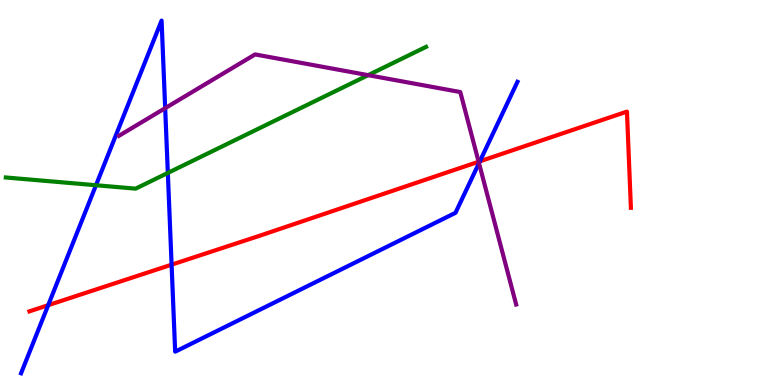[{'lines': ['blue', 'red'], 'intersections': [{'x': 0.622, 'y': 2.07}, {'x': 2.21, 'y': 3.13}, {'x': 6.19, 'y': 5.81}]}, {'lines': ['green', 'red'], 'intersections': []}, {'lines': ['purple', 'red'], 'intersections': [{'x': 6.18, 'y': 5.8}]}, {'lines': ['blue', 'green'], 'intersections': [{'x': 1.24, 'y': 5.19}, {'x': 2.17, 'y': 5.51}]}, {'lines': ['blue', 'purple'], 'intersections': [{'x': 2.13, 'y': 7.19}, {'x': 6.18, 'y': 5.76}]}, {'lines': ['green', 'purple'], 'intersections': [{'x': 4.75, 'y': 8.05}]}]